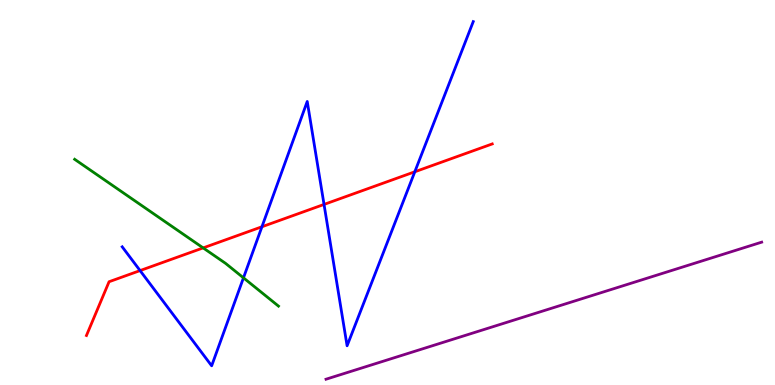[{'lines': ['blue', 'red'], 'intersections': [{'x': 1.81, 'y': 2.97}, {'x': 3.38, 'y': 4.11}, {'x': 4.18, 'y': 4.69}, {'x': 5.35, 'y': 5.54}]}, {'lines': ['green', 'red'], 'intersections': [{'x': 2.62, 'y': 3.56}]}, {'lines': ['purple', 'red'], 'intersections': []}, {'lines': ['blue', 'green'], 'intersections': [{'x': 3.14, 'y': 2.78}]}, {'lines': ['blue', 'purple'], 'intersections': []}, {'lines': ['green', 'purple'], 'intersections': []}]